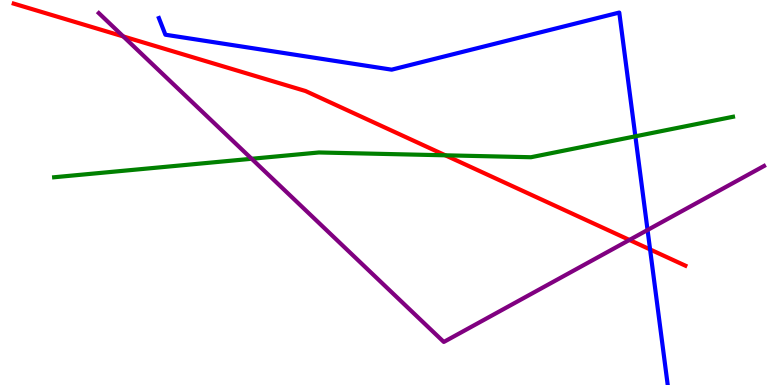[{'lines': ['blue', 'red'], 'intersections': [{'x': 8.39, 'y': 3.52}]}, {'lines': ['green', 'red'], 'intersections': [{'x': 5.75, 'y': 5.97}]}, {'lines': ['purple', 'red'], 'intersections': [{'x': 1.59, 'y': 9.05}, {'x': 8.12, 'y': 3.77}]}, {'lines': ['blue', 'green'], 'intersections': [{'x': 8.2, 'y': 6.46}]}, {'lines': ['blue', 'purple'], 'intersections': [{'x': 8.36, 'y': 4.03}]}, {'lines': ['green', 'purple'], 'intersections': [{'x': 3.25, 'y': 5.88}]}]